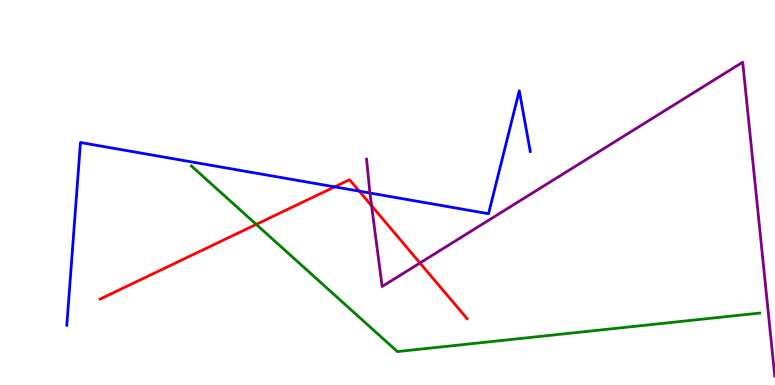[{'lines': ['blue', 'red'], 'intersections': [{'x': 4.32, 'y': 5.15}, {'x': 4.64, 'y': 5.04}]}, {'lines': ['green', 'red'], 'intersections': [{'x': 3.31, 'y': 4.17}]}, {'lines': ['purple', 'red'], 'intersections': [{'x': 4.79, 'y': 4.66}, {'x': 5.42, 'y': 3.17}]}, {'lines': ['blue', 'green'], 'intersections': []}, {'lines': ['blue', 'purple'], 'intersections': [{'x': 4.77, 'y': 4.99}]}, {'lines': ['green', 'purple'], 'intersections': []}]